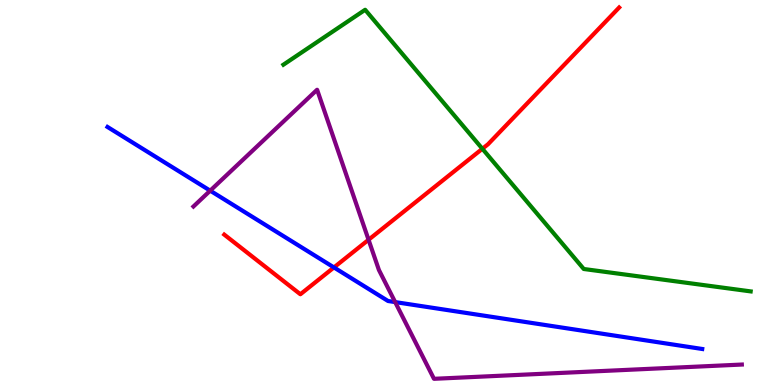[{'lines': ['blue', 'red'], 'intersections': [{'x': 4.31, 'y': 3.05}]}, {'lines': ['green', 'red'], 'intersections': [{'x': 6.22, 'y': 6.14}]}, {'lines': ['purple', 'red'], 'intersections': [{'x': 4.76, 'y': 3.77}]}, {'lines': ['blue', 'green'], 'intersections': []}, {'lines': ['blue', 'purple'], 'intersections': [{'x': 2.71, 'y': 5.05}, {'x': 5.1, 'y': 2.15}]}, {'lines': ['green', 'purple'], 'intersections': []}]